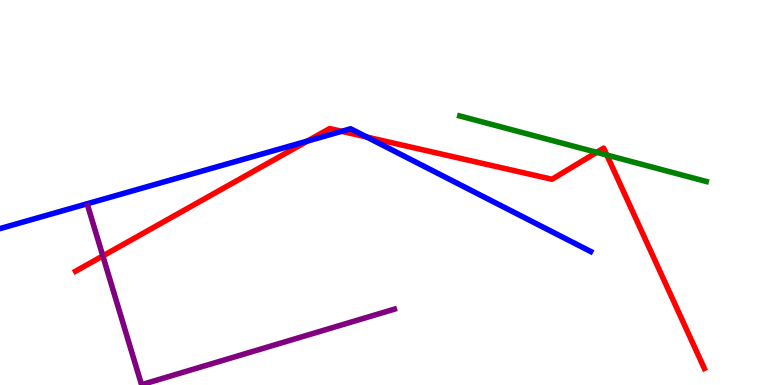[{'lines': ['blue', 'red'], 'intersections': [{'x': 3.97, 'y': 6.34}, {'x': 4.41, 'y': 6.59}, {'x': 4.73, 'y': 6.44}]}, {'lines': ['green', 'red'], 'intersections': [{'x': 7.7, 'y': 6.04}, {'x': 7.83, 'y': 5.97}]}, {'lines': ['purple', 'red'], 'intersections': [{'x': 1.33, 'y': 3.35}]}, {'lines': ['blue', 'green'], 'intersections': []}, {'lines': ['blue', 'purple'], 'intersections': []}, {'lines': ['green', 'purple'], 'intersections': []}]